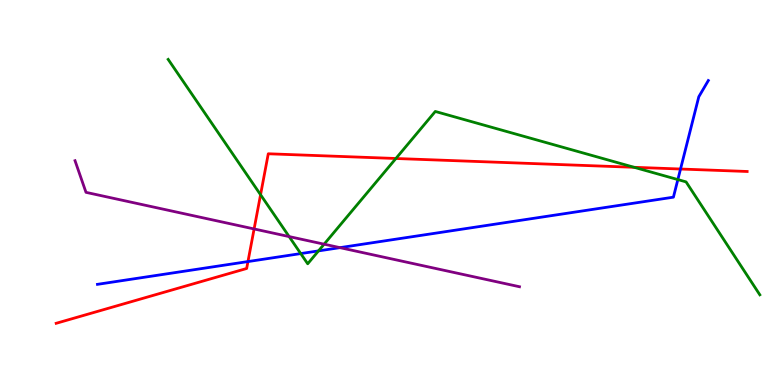[{'lines': ['blue', 'red'], 'intersections': [{'x': 3.2, 'y': 3.21}, {'x': 8.78, 'y': 5.61}]}, {'lines': ['green', 'red'], 'intersections': [{'x': 3.36, 'y': 4.94}, {'x': 5.11, 'y': 5.88}, {'x': 8.18, 'y': 5.65}]}, {'lines': ['purple', 'red'], 'intersections': [{'x': 3.28, 'y': 4.05}]}, {'lines': ['blue', 'green'], 'intersections': [{'x': 3.88, 'y': 3.41}, {'x': 4.11, 'y': 3.48}, {'x': 8.75, 'y': 5.34}]}, {'lines': ['blue', 'purple'], 'intersections': [{'x': 4.39, 'y': 3.57}]}, {'lines': ['green', 'purple'], 'intersections': [{'x': 3.73, 'y': 3.86}, {'x': 4.18, 'y': 3.66}]}]